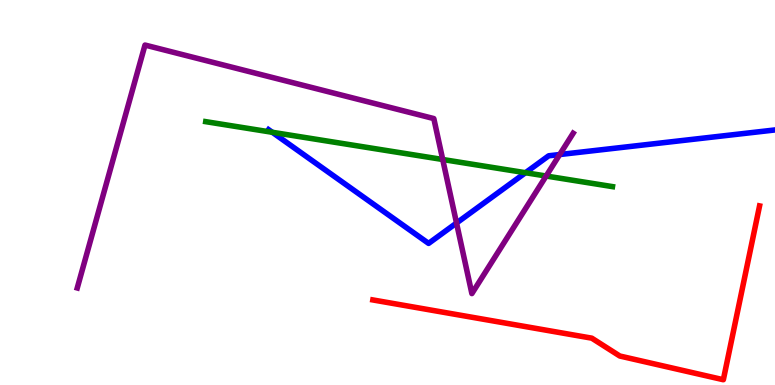[{'lines': ['blue', 'red'], 'intersections': []}, {'lines': ['green', 'red'], 'intersections': []}, {'lines': ['purple', 'red'], 'intersections': []}, {'lines': ['blue', 'green'], 'intersections': [{'x': 3.51, 'y': 6.56}, {'x': 6.78, 'y': 5.51}]}, {'lines': ['blue', 'purple'], 'intersections': [{'x': 5.89, 'y': 4.21}, {'x': 7.22, 'y': 5.99}]}, {'lines': ['green', 'purple'], 'intersections': [{'x': 5.71, 'y': 5.86}, {'x': 7.05, 'y': 5.43}]}]